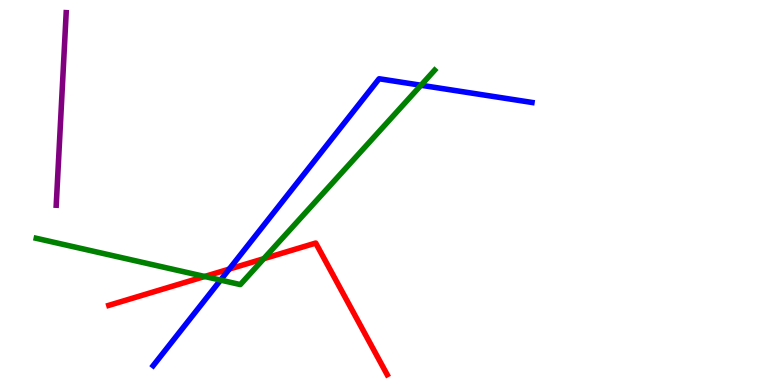[{'lines': ['blue', 'red'], 'intersections': [{'x': 2.96, 'y': 3.01}]}, {'lines': ['green', 'red'], 'intersections': [{'x': 2.64, 'y': 2.82}, {'x': 3.4, 'y': 3.28}]}, {'lines': ['purple', 'red'], 'intersections': []}, {'lines': ['blue', 'green'], 'intersections': [{'x': 2.85, 'y': 2.72}, {'x': 5.43, 'y': 7.79}]}, {'lines': ['blue', 'purple'], 'intersections': []}, {'lines': ['green', 'purple'], 'intersections': []}]